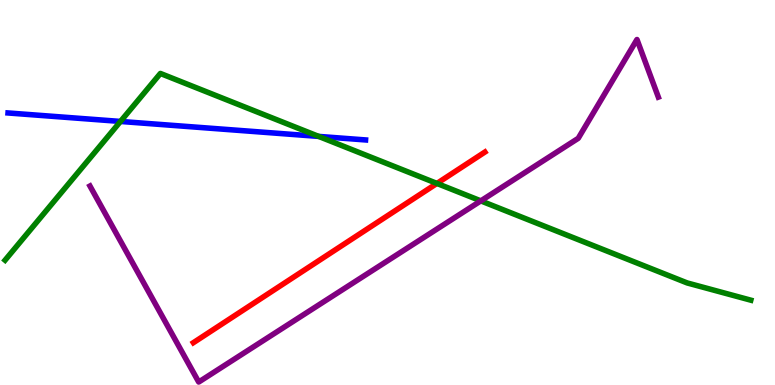[{'lines': ['blue', 'red'], 'intersections': []}, {'lines': ['green', 'red'], 'intersections': [{'x': 5.64, 'y': 5.24}]}, {'lines': ['purple', 'red'], 'intersections': []}, {'lines': ['blue', 'green'], 'intersections': [{'x': 1.55, 'y': 6.85}, {'x': 4.11, 'y': 6.46}]}, {'lines': ['blue', 'purple'], 'intersections': []}, {'lines': ['green', 'purple'], 'intersections': [{'x': 6.2, 'y': 4.78}]}]